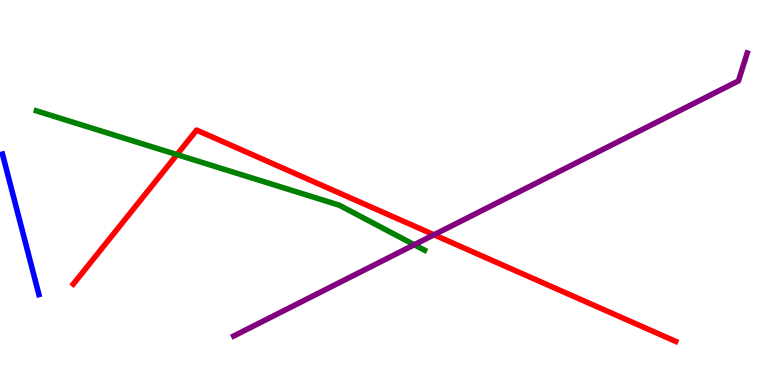[{'lines': ['blue', 'red'], 'intersections': []}, {'lines': ['green', 'red'], 'intersections': [{'x': 2.28, 'y': 5.98}]}, {'lines': ['purple', 'red'], 'intersections': [{'x': 5.6, 'y': 3.9}]}, {'lines': ['blue', 'green'], 'intersections': []}, {'lines': ['blue', 'purple'], 'intersections': []}, {'lines': ['green', 'purple'], 'intersections': [{'x': 5.35, 'y': 3.64}]}]